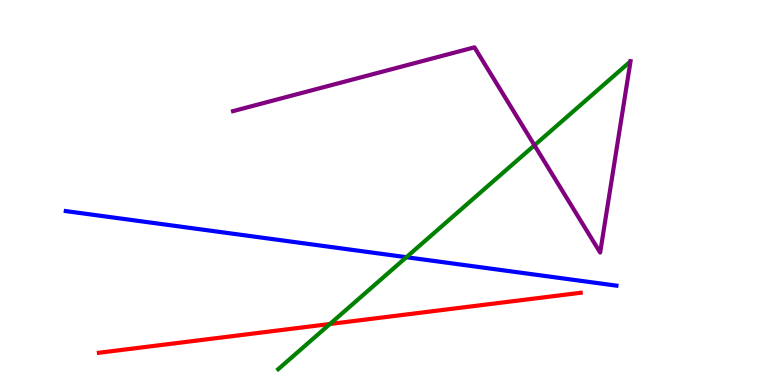[{'lines': ['blue', 'red'], 'intersections': []}, {'lines': ['green', 'red'], 'intersections': [{'x': 4.26, 'y': 1.58}]}, {'lines': ['purple', 'red'], 'intersections': []}, {'lines': ['blue', 'green'], 'intersections': [{'x': 5.24, 'y': 3.32}]}, {'lines': ['blue', 'purple'], 'intersections': []}, {'lines': ['green', 'purple'], 'intersections': [{'x': 6.9, 'y': 6.23}]}]